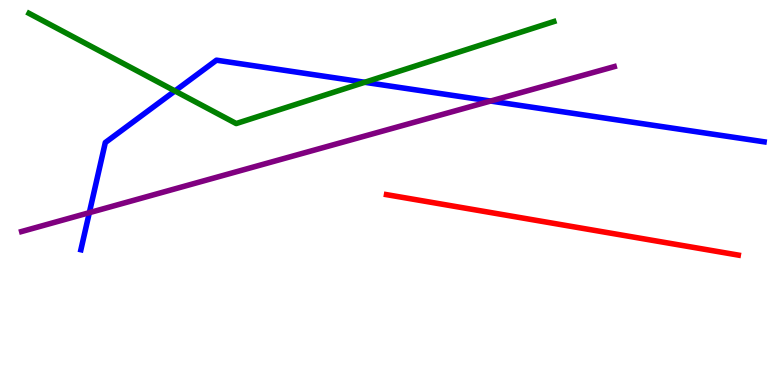[{'lines': ['blue', 'red'], 'intersections': []}, {'lines': ['green', 'red'], 'intersections': []}, {'lines': ['purple', 'red'], 'intersections': []}, {'lines': ['blue', 'green'], 'intersections': [{'x': 2.26, 'y': 7.64}, {'x': 4.71, 'y': 7.86}]}, {'lines': ['blue', 'purple'], 'intersections': [{'x': 1.15, 'y': 4.48}, {'x': 6.33, 'y': 7.38}]}, {'lines': ['green', 'purple'], 'intersections': []}]